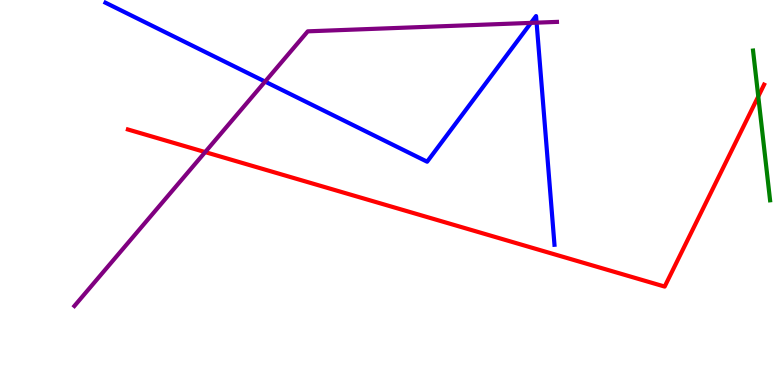[{'lines': ['blue', 'red'], 'intersections': []}, {'lines': ['green', 'red'], 'intersections': [{'x': 9.78, 'y': 7.49}]}, {'lines': ['purple', 'red'], 'intersections': [{'x': 2.65, 'y': 6.05}]}, {'lines': ['blue', 'green'], 'intersections': []}, {'lines': ['blue', 'purple'], 'intersections': [{'x': 3.42, 'y': 7.88}, {'x': 6.85, 'y': 9.41}, {'x': 6.92, 'y': 9.41}]}, {'lines': ['green', 'purple'], 'intersections': []}]